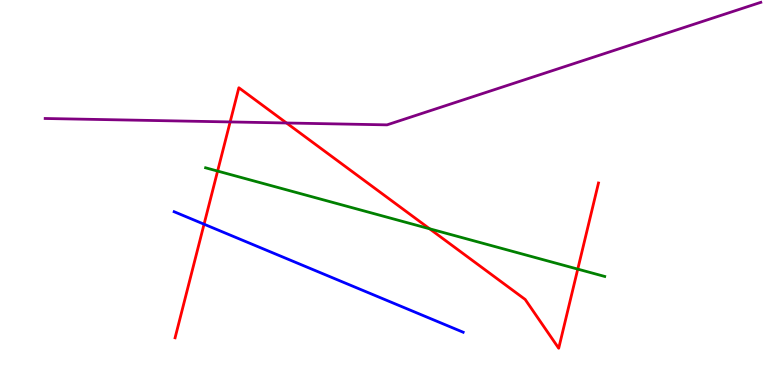[{'lines': ['blue', 'red'], 'intersections': [{'x': 2.63, 'y': 4.18}]}, {'lines': ['green', 'red'], 'intersections': [{'x': 2.81, 'y': 5.56}, {'x': 5.54, 'y': 4.06}, {'x': 7.45, 'y': 3.01}]}, {'lines': ['purple', 'red'], 'intersections': [{'x': 2.97, 'y': 6.83}, {'x': 3.7, 'y': 6.81}]}, {'lines': ['blue', 'green'], 'intersections': []}, {'lines': ['blue', 'purple'], 'intersections': []}, {'lines': ['green', 'purple'], 'intersections': []}]